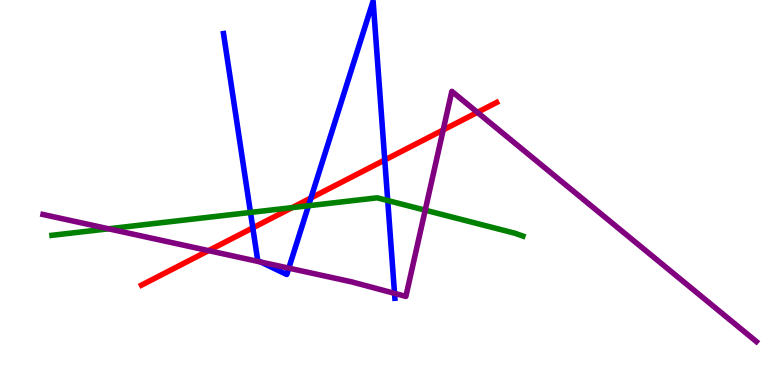[{'lines': ['blue', 'red'], 'intersections': [{'x': 3.26, 'y': 4.08}, {'x': 4.01, 'y': 4.86}, {'x': 4.96, 'y': 5.84}]}, {'lines': ['green', 'red'], 'intersections': [{'x': 3.77, 'y': 4.61}]}, {'lines': ['purple', 'red'], 'intersections': [{'x': 2.69, 'y': 3.49}, {'x': 5.72, 'y': 6.62}, {'x': 6.16, 'y': 7.08}]}, {'lines': ['blue', 'green'], 'intersections': [{'x': 3.23, 'y': 4.48}, {'x': 3.98, 'y': 4.66}, {'x': 5.0, 'y': 4.79}]}, {'lines': ['blue', 'purple'], 'intersections': [{'x': 3.37, 'y': 3.19}, {'x': 3.73, 'y': 3.04}, {'x': 5.09, 'y': 2.38}]}, {'lines': ['green', 'purple'], 'intersections': [{'x': 1.4, 'y': 4.06}, {'x': 5.49, 'y': 4.54}]}]